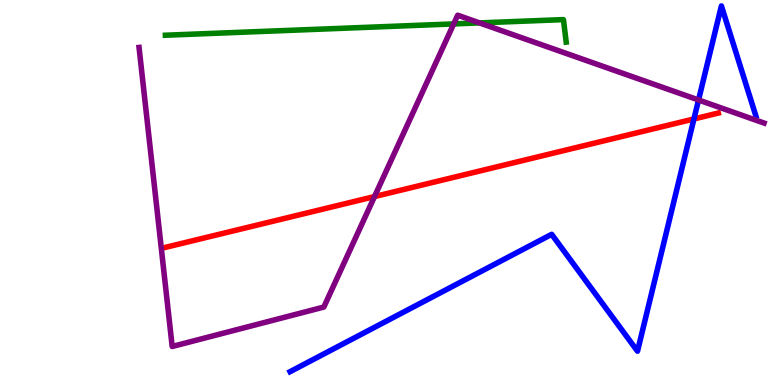[{'lines': ['blue', 'red'], 'intersections': [{'x': 8.95, 'y': 6.91}]}, {'lines': ['green', 'red'], 'intersections': []}, {'lines': ['purple', 'red'], 'intersections': [{'x': 4.83, 'y': 4.89}]}, {'lines': ['blue', 'green'], 'intersections': []}, {'lines': ['blue', 'purple'], 'intersections': [{'x': 9.01, 'y': 7.4}]}, {'lines': ['green', 'purple'], 'intersections': [{'x': 5.85, 'y': 9.38}, {'x': 6.19, 'y': 9.41}]}]